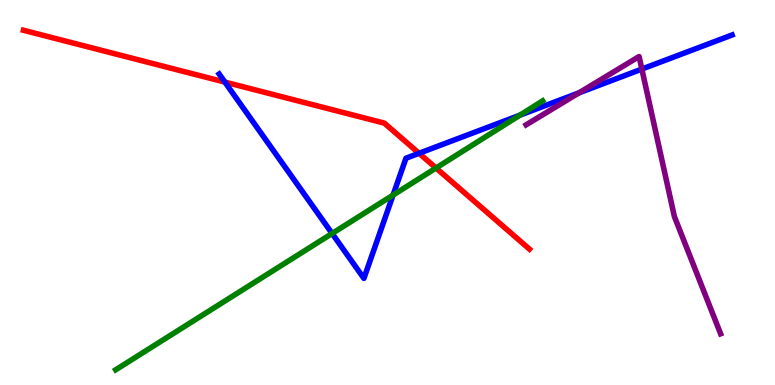[{'lines': ['blue', 'red'], 'intersections': [{'x': 2.9, 'y': 7.87}, {'x': 5.41, 'y': 6.02}]}, {'lines': ['green', 'red'], 'intersections': [{'x': 5.63, 'y': 5.64}]}, {'lines': ['purple', 'red'], 'intersections': []}, {'lines': ['blue', 'green'], 'intersections': [{'x': 4.29, 'y': 3.94}, {'x': 5.07, 'y': 4.93}, {'x': 6.71, 'y': 7.01}]}, {'lines': ['blue', 'purple'], 'intersections': [{'x': 7.47, 'y': 7.59}, {'x': 8.28, 'y': 8.21}]}, {'lines': ['green', 'purple'], 'intersections': []}]